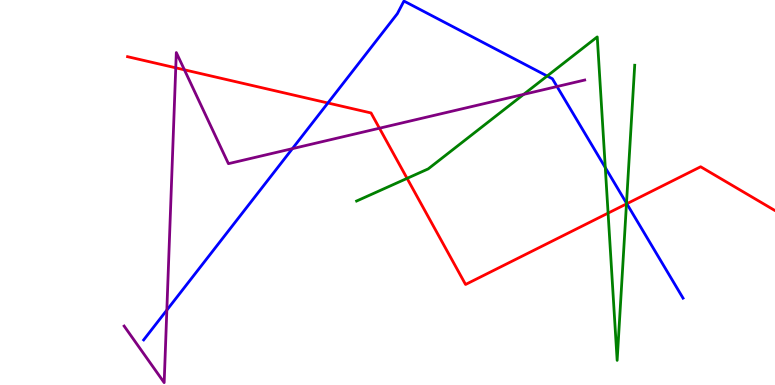[{'lines': ['blue', 'red'], 'intersections': [{'x': 4.23, 'y': 7.32}, {'x': 8.09, 'y': 4.71}]}, {'lines': ['green', 'red'], 'intersections': [{'x': 5.25, 'y': 5.37}, {'x': 7.85, 'y': 4.46}, {'x': 8.08, 'y': 4.7}]}, {'lines': ['purple', 'red'], 'intersections': [{'x': 2.27, 'y': 8.24}, {'x': 2.38, 'y': 8.19}, {'x': 4.9, 'y': 6.67}]}, {'lines': ['blue', 'green'], 'intersections': [{'x': 7.06, 'y': 8.03}, {'x': 7.81, 'y': 5.65}, {'x': 8.08, 'y': 4.72}]}, {'lines': ['blue', 'purple'], 'intersections': [{'x': 2.15, 'y': 1.95}, {'x': 3.77, 'y': 6.14}, {'x': 7.19, 'y': 7.75}]}, {'lines': ['green', 'purple'], 'intersections': [{'x': 6.76, 'y': 7.55}]}]